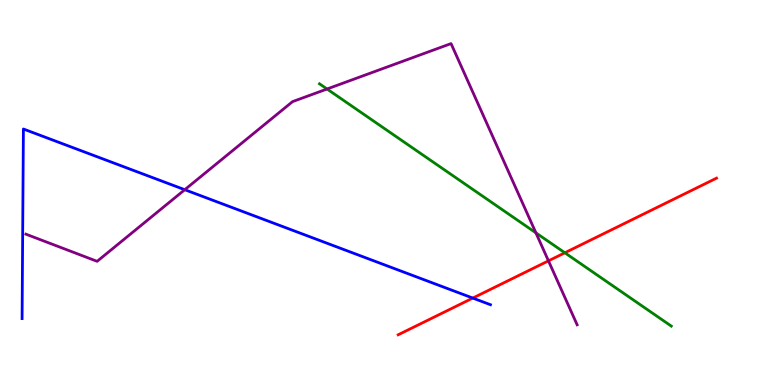[{'lines': ['blue', 'red'], 'intersections': [{'x': 6.1, 'y': 2.26}]}, {'lines': ['green', 'red'], 'intersections': [{'x': 7.29, 'y': 3.43}]}, {'lines': ['purple', 'red'], 'intersections': [{'x': 7.08, 'y': 3.22}]}, {'lines': ['blue', 'green'], 'intersections': []}, {'lines': ['blue', 'purple'], 'intersections': [{'x': 2.38, 'y': 5.07}]}, {'lines': ['green', 'purple'], 'intersections': [{'x': 4.22, 'y': 7.69}, {'x': 6.91, 'y': 3.95}]}]